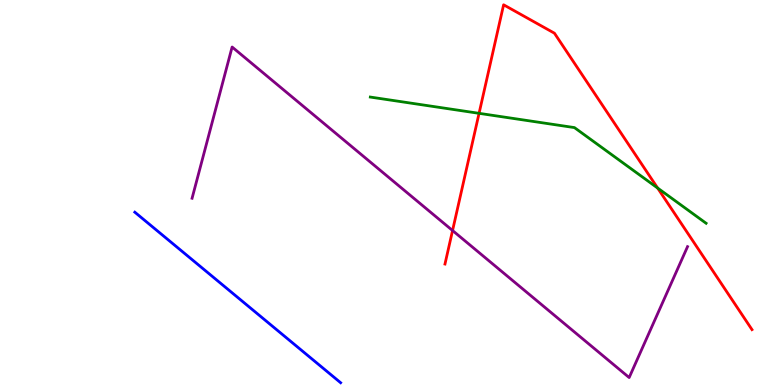[{'lines': ['blue', 'red'], 'intersections': []}, {'lines': ['green', 'red'], 'intersections': [{'x': 6.18, 'y': 7.06}, {'x': 8.49, 'y': 5.12}]}, {'lines': ['purple', 'red'], 'intersections': [{'x': 5.84, 'y': 4.01}]}, {'lines': ['blue', 'green'], 'intersections': []}, {'lines': ['blue', 'purple'], 'intersections': []}, {'lines': ['green', 'purple'], 'intersections': []}]